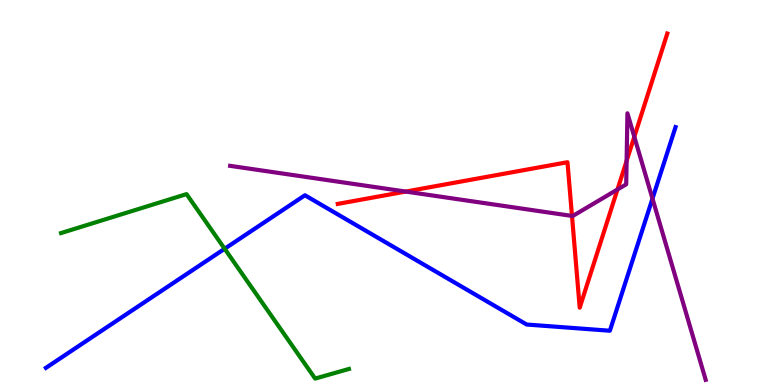[{'lines': ['blue', 'red'], 'intersections': []}, {'lines': ['green', 'red'], 'intersections': []}, {'lines': ['purple', 'red'], 'intersections': [{'x': 5.24, 'y': 5.02}, {'x': 7.38, 'y': 4.39}, {'x': 7.97, 'y': 5.08}, {'x': 8.09, 'y': 5.82}, {'x': 8.18, 'y': 6.45}]}, {'lines': ['blue', 'green'], 'intersections': [{'x': 2.9, 'y': 3.54}]}, {'lines': ['blue', 'purple'], 'intersections': [{'x': 8.42, 'y': 4.84}]}, {'lines': ['green', 'purple'], 'intersections': []}]